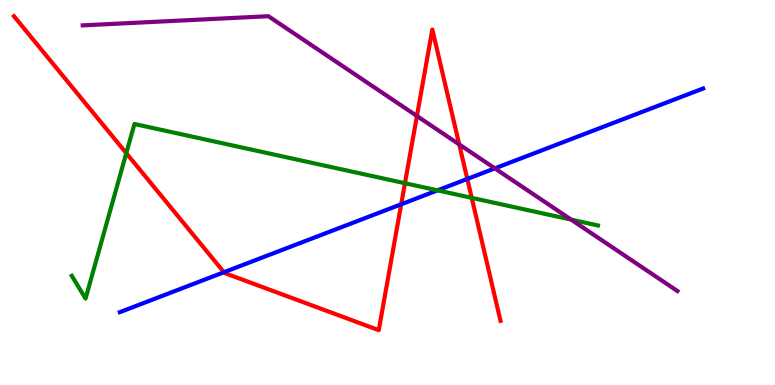[{'lines': ['blue', 'red'], 'intersections': [{'x': 2.89, 'y': 2.93}, {'x': 5.18, 'y': 4.69}, {'x': 6.03, 'y': 5.35}]}, {'lines': ['green', 'red'], 'intersections': [{'x': 1.63, 'y': 6.02}, {'x': 5.23, 'y': 5.24}, {'x': 6.09, 'y': 4.86}]}, {'lines': ['purple', 'red'], 'intersections': [{'x': 5.38, 'y': 6.99}, {'x': 5.93, 'y': 6.25}]}, {'lines': ['blue', 'green'], 'intersections': [{'x': 5.65, 'y': 5.06}]}, {'lines': ['blue', 'purple'], 'intersections': [{'x': 6.39, 'y': 5.63}]}, {'lines': ['green', 'purple'], 'intersections': [{'x': 7.37, 'y': 4.3}]}]